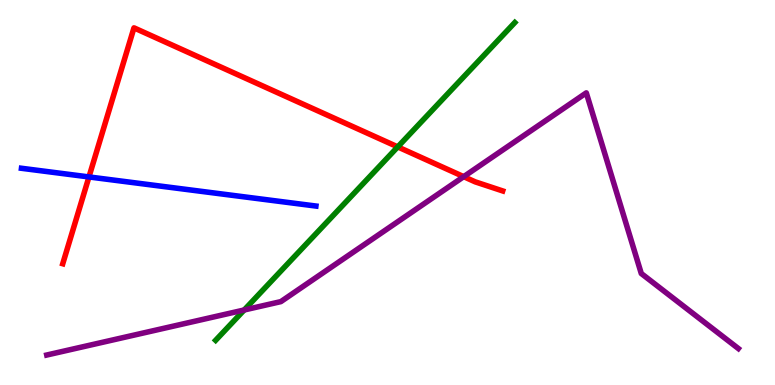[{'lines': ['blue', 'red'], 'intersections': [{'x': 1.15, 'y': 5.4}]}, {'lines': ['green', 'red'], 'intersections': [{'x': 5.13, 'y': 6.18}]}, {'lines': ['purple', 'red'], 'intersections': [{'x': 5.98, 'y': 5.41}]}, {'lines': ['blue', 'green'], 'intersections': []}, {'lines': ['blue', 'purple'], 'intersections': []}, {'lines': ['green', 'purple'], 'intersections': [{'x': 3.15, 'y': 1.95}]}]